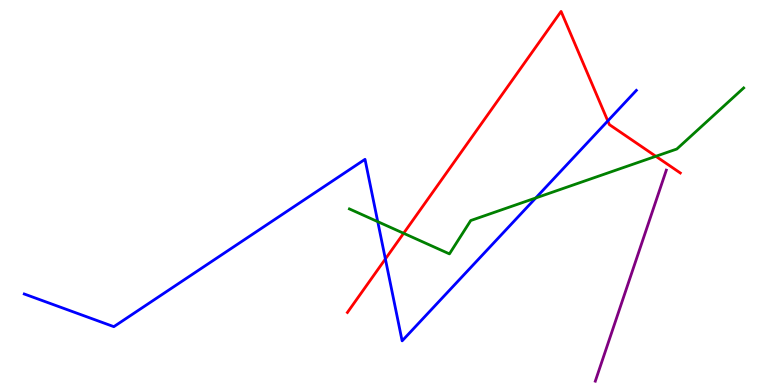[{'lines': ['blue', 'red'], 'intersections': [{'x': 4.97, 'y': 3.27}, {'x': 7.84, 'y': 6.86}]}, {'lines': ['green', 'red'], 'intersections': [{'x': 5.21, 'y': 3.94}, {'x': 8.46, 'y': 5.94}]}, {'lines': ['purple', 'red'], 'intersections': []}, {'lines': ['blue', 'green'], 'intersections': [{'x': 4.87, 'y': 4.24}, {'x': 6.91, 'y': 4.86}]}, {'lines': ['blue', 'purple'], 'intersections': []}, {'lines': ['green', 'purple'], 'intersections': []}]